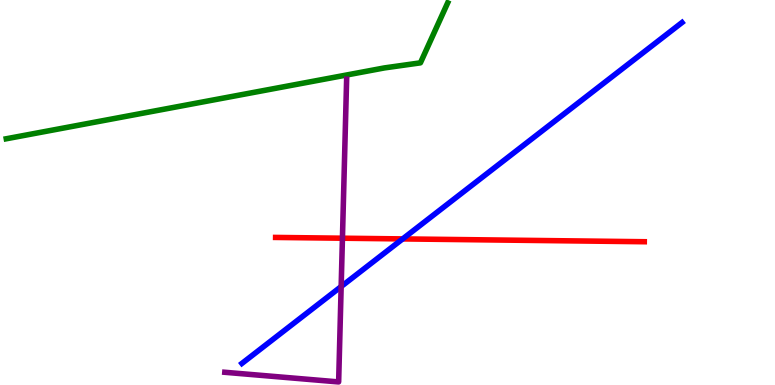[{'lines': ['blue', 'red'], 'intersections': [{'x': 5.2, 'y': 3.79}]}, {'lines': ['green', 'red'], 'intersections': []}, {'lines': ['purple', 'red'], 'intersections': [{'x': 4.42, 'y': 3.81}]}, {'lines': ['blue', 'green'], 'intersections': []}, {'lines': ['blue', 'purple'], 'intersections': [{'x': 4.4, 'y': 2.56}]}, {'lines': ['green', 'purple'], 'intersections': []}]